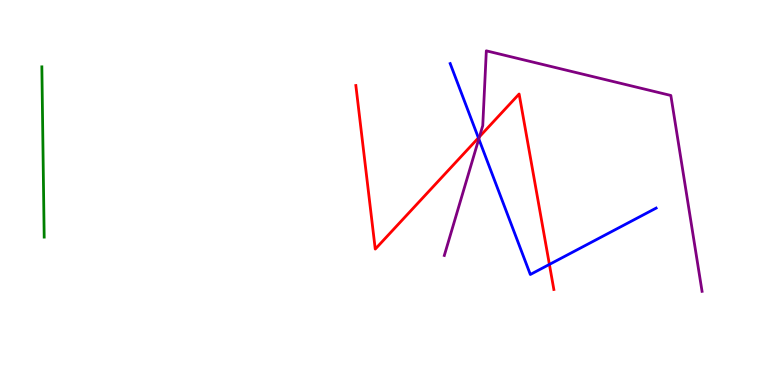[{'lines': ['blue', 'red'], 'intersections': [{'x': 6.17, 'y': 6.42}, {'x': 7.09, 'y': 3.13}]}, {'lines': ['green', 'red'], 'intersections': []}, {'lines': ['purple', 'red'], 'intersections': [{'x': 6.19, 'y': 6.45}]}, {'lines': ['blue', 'green'], 'intersections': []}, {'lines': ['blue', 'purple'], 'intersections': [{'x': 6.18, 'y': 6.39}]}, {'lines': ['green', 'purple'], 'intersections': []}]